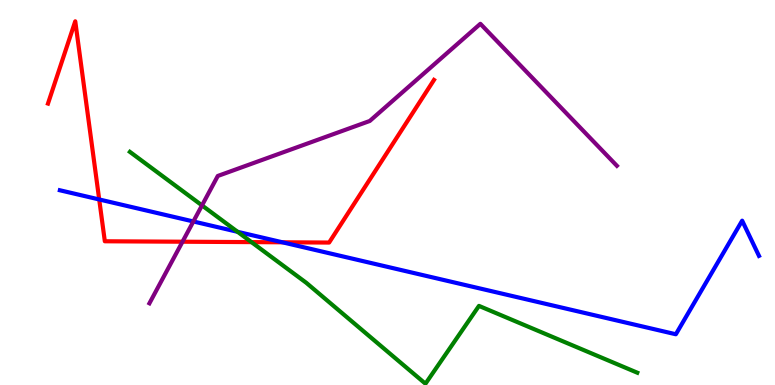[{'lines': ['blue', 'red'], 'intersections': [{'x': 1.28, 'y': 4.82}, {'x': 3.64, 'y': 3.71}]}, {'lines': ['green', 'red'], 'intersections': [{'x': 3.24, 'y': 3.71}]}, {'lines': ['purple', 'red'], 'intersections': [{'x': 2.35, 'y': 3.72}]}, {'lines': ['blue', 'green'], 'intersections': [{'x': 3.07, 'y': 3.98}]}, {'lines': ['blue', 'purple'], 'intersections': [{'x': 2.5, 'y': 4.25}]}, {'lines': ['green', 'purple'], 'intersections': [{'x': 2.61, 'y': 4.67}]}]